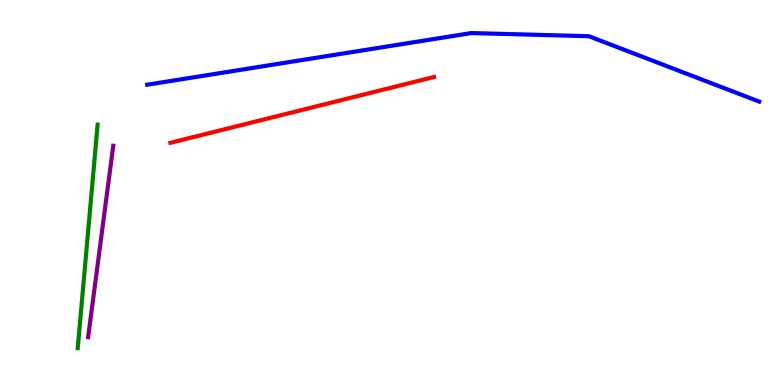[{'lines': ['blue', 'red'], 'intersections': []}, {'lines': ['green', 'red'], 'intersections': []}, {'lines': ['purple', 'red'], 'intersections': []}, {'lines': ['blue', 'green'], 'intersections': []}, {'lines': ['blue', 'purple'], 'intersections': []}, {'lines': ['green', 'purple'], 'intersections': []}]